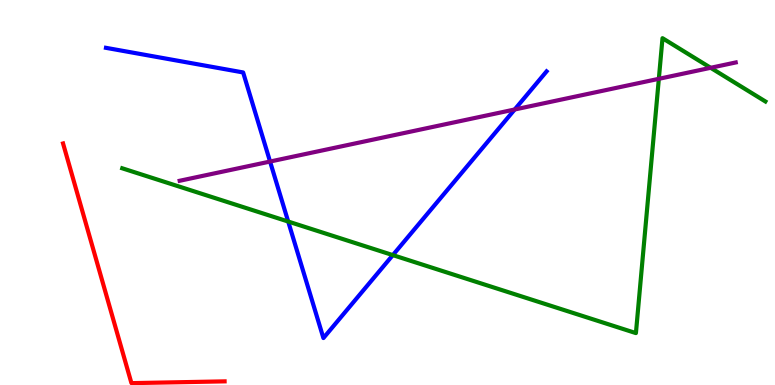[{'lines': ['blue', 'red'], 'intersections': []}, {'lines': ['green', 'red'], 'intersections': []}, {'lines': ['purple', 'red'], 'intersections': []}, {'lines': ['blue', 'green'], 'intersections': [{'x': 3.72, 'y': 4.25}, {'x': 5.07, 'y': 3.37}]}, {'lines': ['blue', 'purple'], 'intersections': [{'x': 3.48, 'y': 5.8}, {'x': 6.64, 'y': 7.16}]}, {'lines': ['green', 'purple'], 'intersections': [{'x': 8.5, 'y': 7.95}, {'x': 9.17, 'y': 8.24}]}]